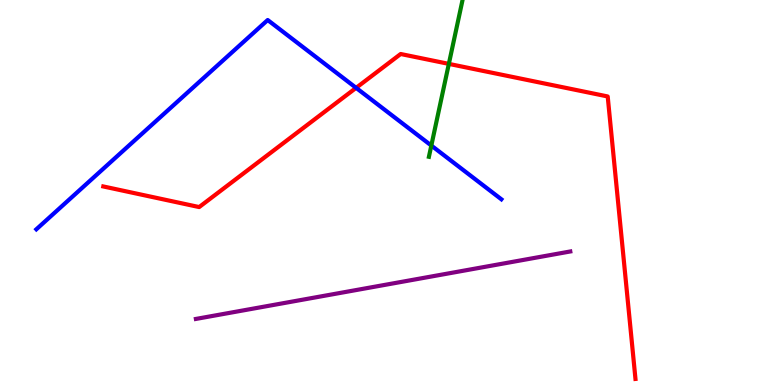[{'lines': ['blue', 'red'], 'intersections': [{'x': 4.59, 'y': 7.72}]}, {'lines': ['green', 'red'], 'intersections': [{'x': 5.79, 'y': 8.34}]}, {'lines': ['purple', 'red'], 'intersections': []}, {'lines': ['blue', 'green'], 'intersections': [{'x': 5.57, 'y': 6.22}]}, {'lines': ['blue', 'purple'], 'intersections': []}, {'lines': ['green', 'purple'], 'intersections': []}]